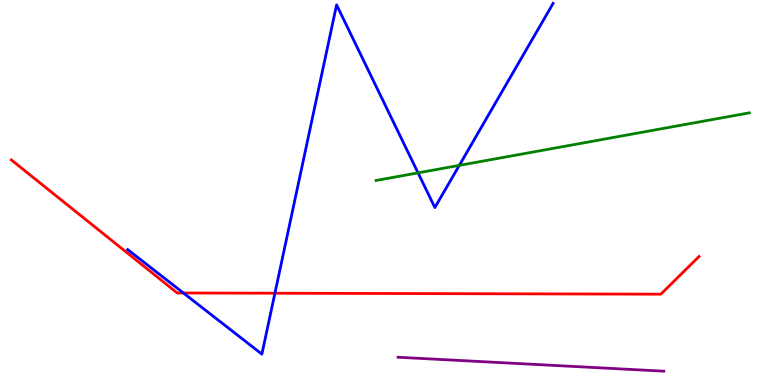[{'lines': ['blue', 'red'], 'intersections': [{'x': 2.37, 'y': 2.39}, {'x': 3.55, 'y': 2.38}]}, {'lines': ['green', 'red'], 'intersections': []}, {'lines': ['purple', 'red'], 'intersections': []}, {'lines': ['blue', 'green'], 'intersections': [{'x': 5.39, 'y': 5.51}, {'x': 5.93, 'y': 5.7}]}, {'lines': ['blue', 'purple'], 'intersections': []}, {'lines': ['green', 'purple'], 'intersections': []}]